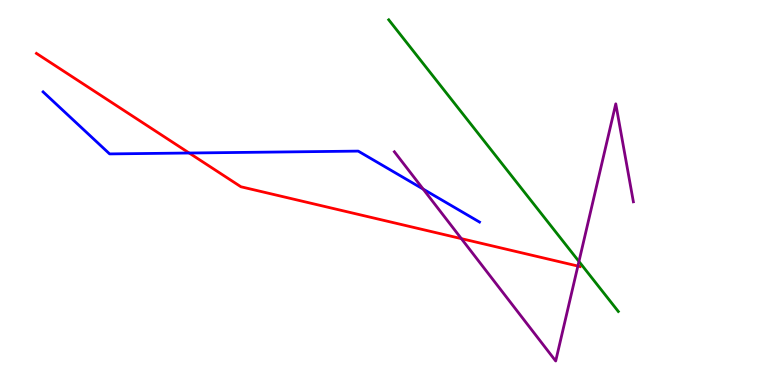[{'lines': ['blue', 'red'], 'intersections': [{'x': 2.44, 'y': 6.03}]}, {'lines': ['green', 'red'], 'intersections': []}, {'lines': ['purple', 'red'], 'intersections': [{'x': 5.95, 'y': 3.8}, {'x': 7.46, 'y': 3.09}]}, {'lines': ['blue', 'green'], 'intersections': []}, {'lines': ['blue', 'purple'], 'intersections': [{'x': 5.46, 'y': 5.09}]}, {'lines': ['green', 'purple'], 'intersections': [{'x': 7.47, 'y': 3.21}]}]